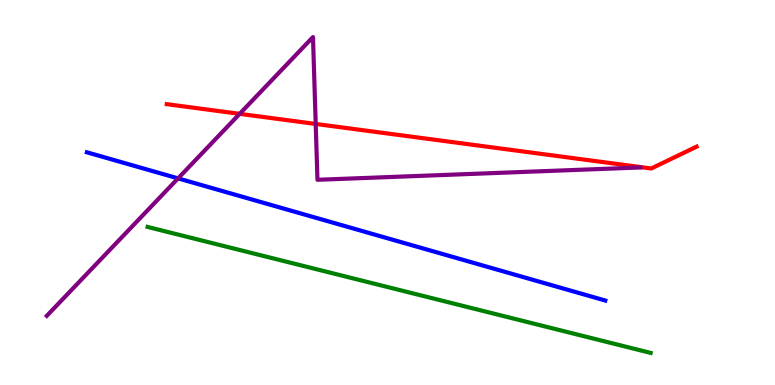[{'lines': ['blue', 'red'], 'intersections': []}, {'lines': ['green', 'red'], 'intersections': []}, {'lines': ['purple', 'red'], 'intersections': [{'x': 3.09, 'y': 7.04}, {'x': 4.07, 'y': 6.78}]}, {'lines': ['blue', 'green'], 'intersections': []}, {'lines': ['blue', 'purple'], 'intersections': [{'x': 2.3, 'y': 5.37}]}, {'lines': ['green', 'purple'], 'intersections': []}]